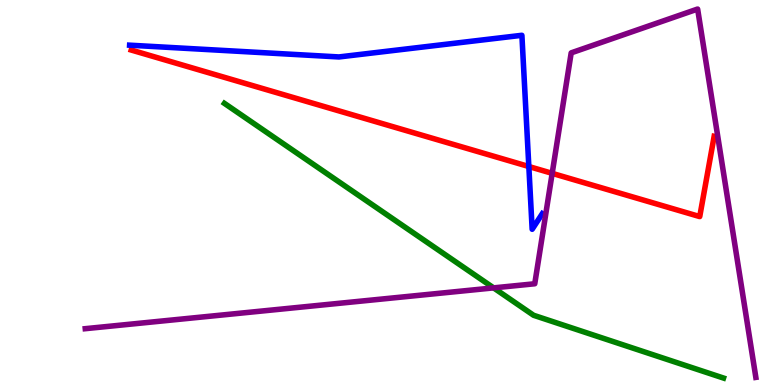[{'lines': ['blue', 'red'], 'intersections': [{'x': 6.82, 'y': 5.67}]}, {'lines': ['green', 'red'], 'intersections': []}, {'lines': ['purple', 'red'], 'intersections': [{'x': 7.12, 'y': 5.5}]}, {'lines': ['blue', 'green'], 'intersections': []}, {'lines': ['blue', 'purple'], 'intersections': []}, {'lines': ['green', 'purple'], 'intersections': [{'x': 6.37, 'y': 2.52}]}]